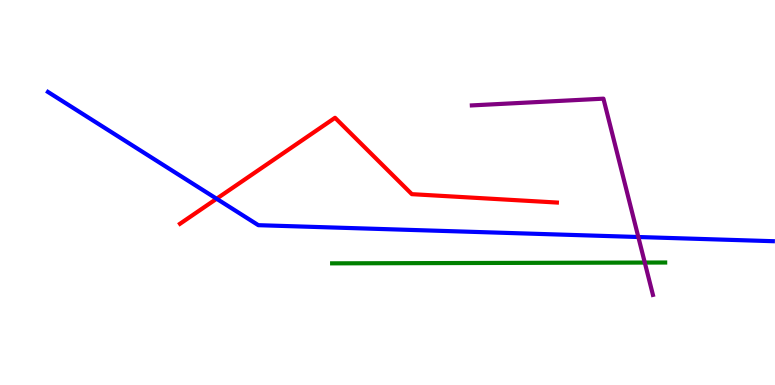[{'lines': ['blue', 'red'], 'intersections': [{'x': 2.79, 'y': 4.84}]}, {'lines': ['green', 'red'], 'intersections': []}, {'lines': ['purple', 'red'], 'intersections': []}, {'lines': ['blue', 'green'], 'intersections': []}, {'lines': ['blue', 'purple'], 'intersections': [{'x': 8.24, 'y': 3.84}]}, {'lines': ['green', 'purple'], 'intersections': [{'x': 8.32, 'y': 3.18}]}]